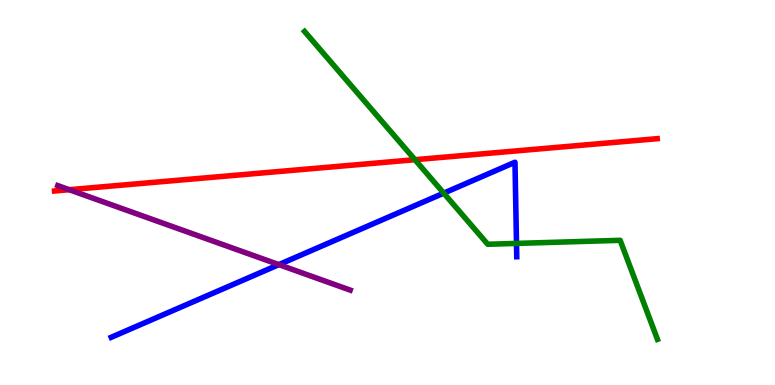[{'lines': ['blue', 'red'], 'intersections': []}, {'lines': ['green', 'red'], 'intersections': [{'x': 5.35, 'y': 5.85}]}, {'lines': ['purple', 'red'], 'intersections': [{'x': 0.893, 'y': 5.07}]}, {'lines': ['blue', 'green'], 'intersections': [{'x': 5.73, 'y': 4.98}, {'x': 6.66, 'y': 3.68}]}, {'lines': ['blue', 'purple'], 'intersections': [{'x': 3.6, 'y': 3.13}]}, {'lines': ['green', 'purple'], 'intersections': []}]